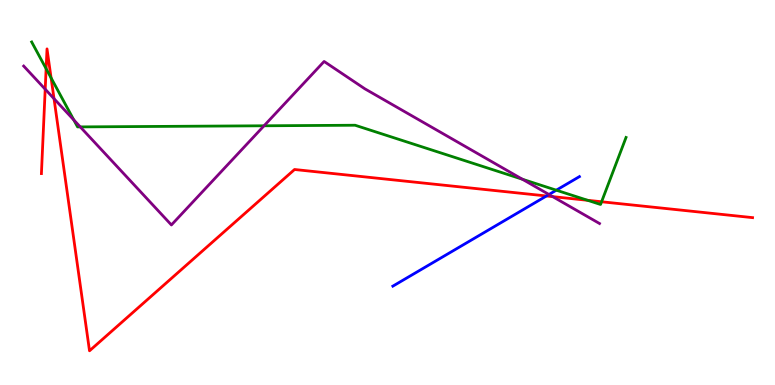[{'lines': ['blue', 'red'], 'intersections': [{'x': 7.05, 'y': 4.91}]}, {'lines': ['green', 'red'], 'intersections': [{'x': 0.595, 'y': 8.22}, {'x': 0.659, 'y': 7.98}, {'x': 7.58, 'y': 4.8}, {'x': 7.76, 'y': 4.76}]}, {'lines': ['purple', 'red'], 'intersections': [{'x': 0.583, 'y': 7.68}, {'x': 0.697, 'y': 7.44}, {'x': 7.13, 'y': 4.89}]}, {'lines': ['blue', 'green'], 'intersections': [{'x': 7.18, 'y': 5.06}]}, {'lines': ['blue', 'purple'], 'intersections': [{'x': 7.08, 'y': 4.95}]}, {'lines': ['green', 'purple'], 'intersections': [{'x': 0.953, 'y': 6.88}, {'x': 1.04, 'y': 6.7}, {'x': 3.41, 'y': 6.73}, {'x': 6.74, 'y': 5.34}]}]